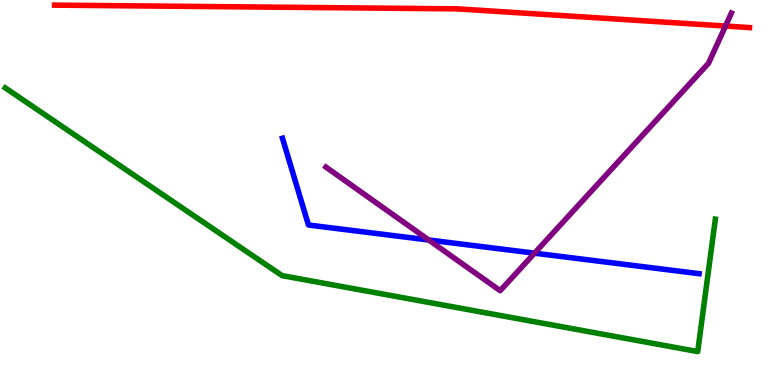[{'lines': ['blue', 'red'], 'intersections': []}, {'lines': ['green', 'red'], 'intersections': []}, {'lines': ['purple', 'red'], 'intersections': [{'x': 9.36, 'y': 9.32}]}, {'lines': ['blue', 'green'], 'intersections': []}, {'lines': ['blue', 'purple'], 'intersections': [{'x': 5.53, 'y': 3.77}, {'x': 6.9, 'y': 3.42}]}, {'lines': ['green', 'purple'], 'intersections': []}]